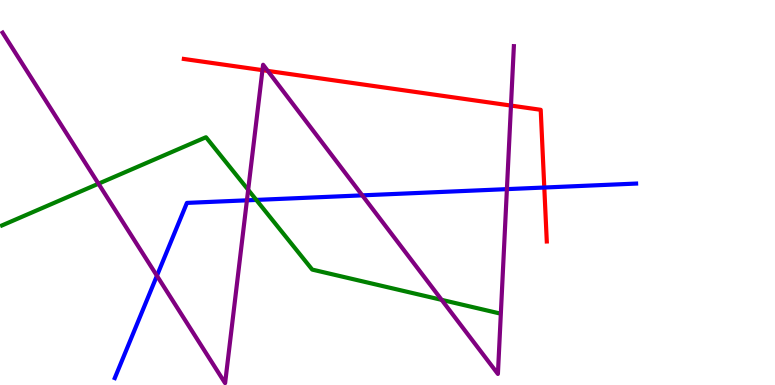[{'lines': ['blue', 'red'], 'intersections': [{'x': 7.02, 'y': 5.13}]}, {'lines': ['green', 'red'], 'intersections': []}, {'lines': ['purple', 'red'], 'intersections': [{'x': 3.39, 'y': 8.18}, {'x': 3.46, 'y': 8.16}, {'x': 6.59, 'y': 7.26}]}, {'lines': ['blue', 'green'], 'intersections': [{'x': 3.31, 'y': 4.81}]}, {'lines': ['blue', 'purple'], 'intersections': [{'x': 2.02, 'y': 2.84}, {'x': 3.19, 'y': 4.8}, {'x': 4.67, 'y': 4.93}, {'x': 6.54, 'y': 5.09}]}, {'lines': ['green', 'purple'], 'intersections': [{'x': 1.27, 'y': 5.23}, {'x': 3.2, 'y': 5.07}, {'x': 5.7, 'y': 2.21}]}]